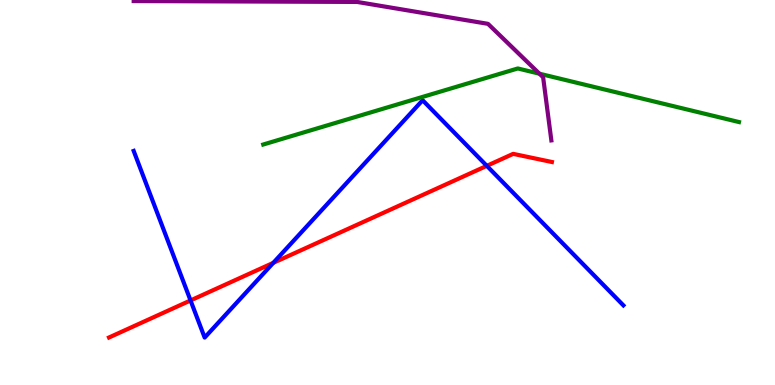[{'lines': ['blue', 'red'], 'intersections': [{'x': 2.46, 'y': 2.2}, {'x': 3.53, 'y': 3.17}, {'x': 6.28, 'y': 5.69}]}, {'lines': ['green', 'red'], 'intersections': []}, {'lines': ['purple', 'red'], 'intersections': []}, {'lines': ['blue', 'green'], 'intersections': []}, {'lines': ['blue', 'purple'], 'intersections': []}, {'lines': ['green', 'purple'], 'intersections': [{'x': 6.96, 'y': 8.09}]}]